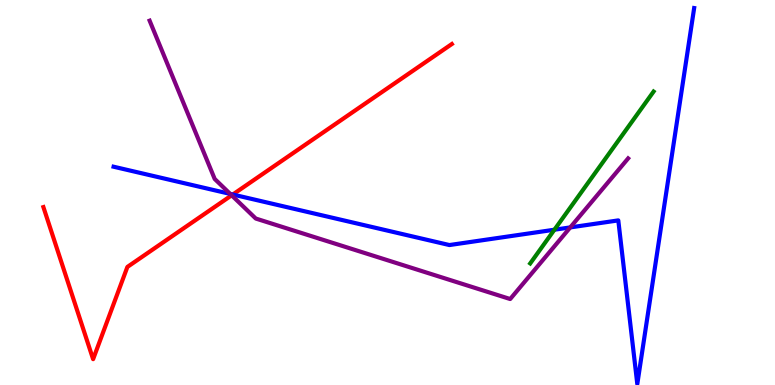[{'lines': ['blue', 'red'], 'intersections': [{'x': 3.0, 'y': 4.95}]}, {'lines': ['green', 'red'], 'intersections': []}, {'lines': ['purple', 'red'], 'intersections': [{'x': 2.99, 'y': 4.93}]}, {'lines': ['blue', 'green'], 'intersections': [{'x': 7.15, 'y': 4.03}]}, {'lines': ['blue', 'purple'], 'intersections': [{'x': 2.97, 'y': 4.96}, {'x': 7.36, 'y': 4.09}]}, {'lines': ['green', 'purple'], 'intersections': []}]